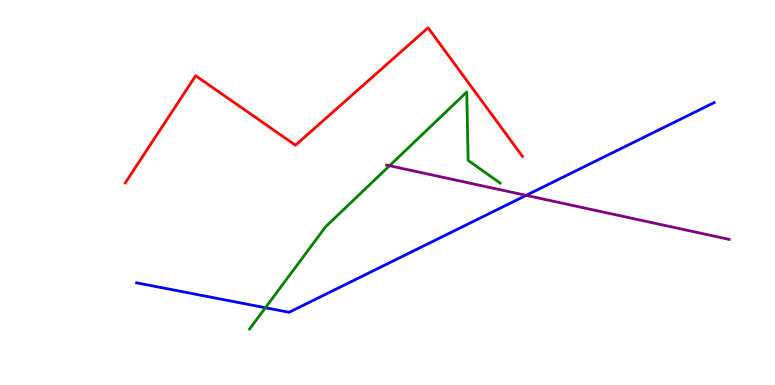[{'lines': ['blue', 'red'], 'intersections': []}, {'lines': ['green', 'red'], 'intersections': []}, {'lines': ['purple', 'red'], 'intersections': []}, {'lines': ['blue', 'green'], 'intersections': [{'x': 3.42, 'y': 2.01}]}, {'lines': ['blue', 'purple'], 'intersections': [{'x': 6.79, 'y': 4.93}]}, {'lines': ['green', 'purple'], 'intersections': [{'x': 5.03, 'y': 5.7}]}]